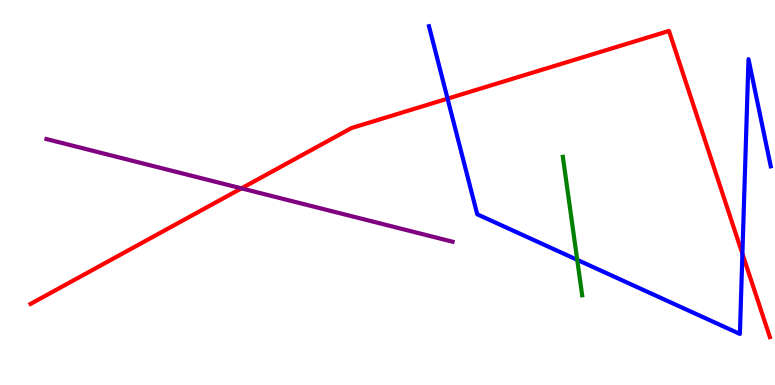[{'lines': ['blue', 'red'], 'intersections': [{'x': 5.78, 'y': 7.44}, {'x': 9.58, 'y': 3.41}]}, {'lines': ['green', 'red'], 'intersections': []}, {'lines': ['purple', 'red'], 'intersections': [{'x': 3.12, 'y': 5.11}]}, {'lines': ['blue', 'green'], 'intersections': [{'x': 7.45, 'y': 3.25}]}, {'lines': ['blue', 'purple'], 'intersections': []}, {'lines': ['green', 'purple'], 'intersections': []}]